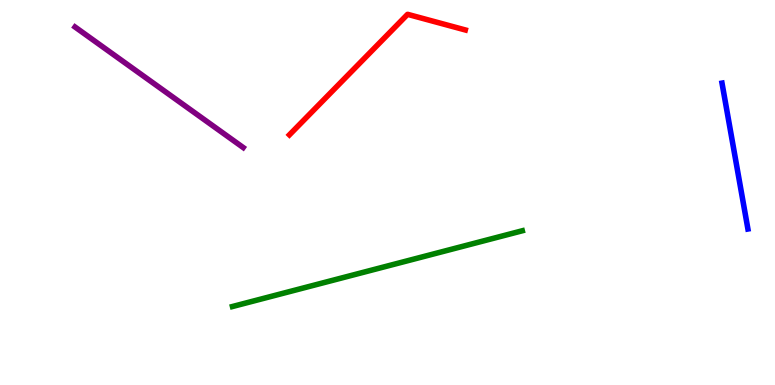[{'lines': ['blue', 'red'], 'intersections': []}, {'lines': ['green', 'red'], 'intersections': []}, {'lines': ['purple', 'red'], 'intersections': []}, {'lines': ['blue', 'green'], 'intersections': []}, {'lines': ['blue', 'purple'], 'intersections': []}, {'lines': ['green', 'purple'], 'intersections': []}]